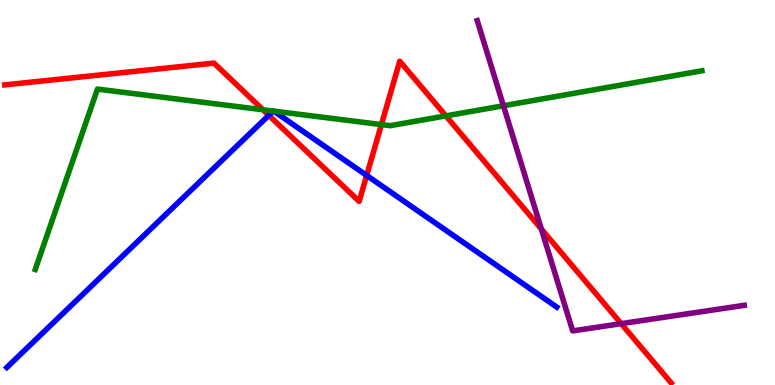[{'lines': ['blue', 'red'], 'intersections': [{'x': 3.47, 'y': 7.0}, {'x': 4.73, 'y': 5.44}]}, {'lines': ['green', 'red'], 'intersections': [{'x': 3.39, 'y': 7.15}, {'x': 4.92, 'y': 6.76}, {'x': 5.75, 'y': 6.99}]}, {'lines': ['purple', 'red'], 'intersections': [{'x': 6.99, 'y': 4.05}, {'x': 8.02, 'y': 1.59}]}, {'lines': ['blue', 'green'], 'intersections': [{'x': 3.53, 'y': 7.12}, {'x': 3.53, 'y': 7.11}]}, {'lines': ['blue', 'purple'], 'intersections': []}, {'lines': ['green', 'purple'], 'intersections': [{'x': 6.5, 'y': 7.25}]}]